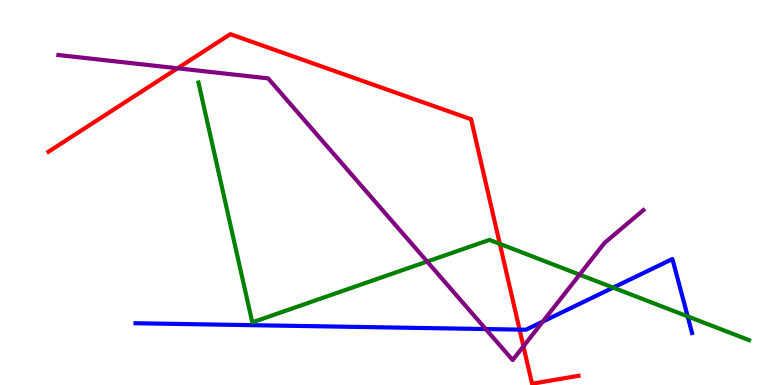[{'lines': ['blue', 'red'], 'intersections': [{'x': 6.7, 'y': 1.44}]}, {'lines': ['green', 'red'], 'intersections': [{'x': 6.45, 'y': 3.67}]}, {'lines': ['purple', 'red'], 'intersections': [{'x': 2.29, 'y': 8.23}, {'x': 6.75, 'y': 1.0}]}, {'lines': ['blue', 'green'], 'intersections': [{'x': 7.91, 'y': 2.53}, {'x': 8.87, 'y': 1.78}]}, {'lines': ['blue', 'purple'], 'intersections': [{'x': 6.27, 'y': 1.45}, {'x': 7.0, 'y': 1.65}]}, {'lines': ['green', 'purple'], 'intersections': [{'x': 5.51, 'y': 3.21}, {'x': 7.48, 'y': 2.87}]}]